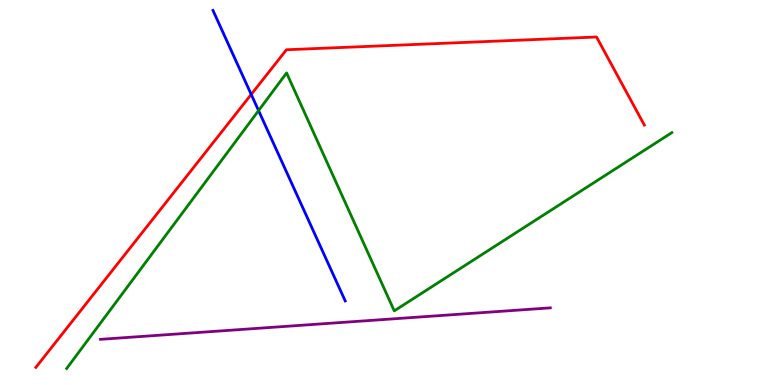[{'lines': ['blue', 'red'], 'intersections': [{'x': 3.24, 'y': 7.55}]}, {'lines': ['green', 'red'], 'intersections': []}, {'lines': ['purple', 'red'], 'intersections': []}, {'lines': ['blue', 'green'], 'intersections': [{'x': 3.34, 'y': 7.13}]}, {'lines': ['blue', 'purple'], 'intersections': []}, {'lines': ['green', 'purple'], 'intersections': []}]